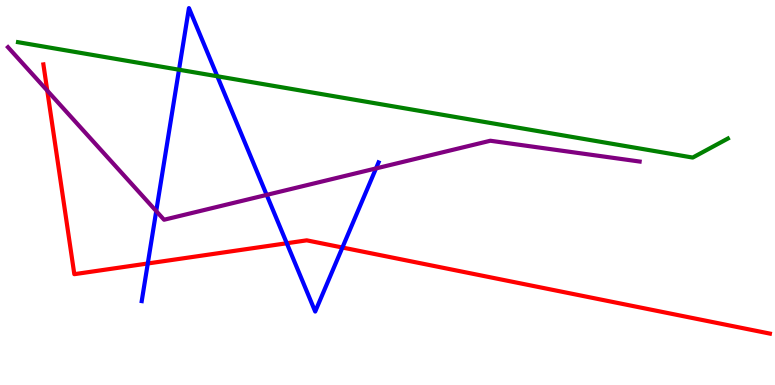[{'lines': ['blue', 'red'], 'intersections': [{'x': 1.91, 'y': 3.16}, {'x': 3.7, 'y': 3.68}, {'x': 4.42, 'y': 3.57}]}, {'lines': ['green', 'red'], 'intersections': []}, {'lines': ['purple', 'red'], 'intersections': [{'x': 0.61, 'y': 7.65}]}, {'lines': ['blue', 'green'], 'intersections': [{'x': 2.31, 'y': 8.19}, {'x': 2.8, 'y': 8.02}]}, {'lines': ['blue', 'purple'], 'intersections': [{'x': 2.02, 'y': 4.52}, {'x': 3.44, 'y': 4.94}, {'x': 4.85, 'y': 5.63}]}, {'lines': ['green', 'purple'], 'intersections': []}]